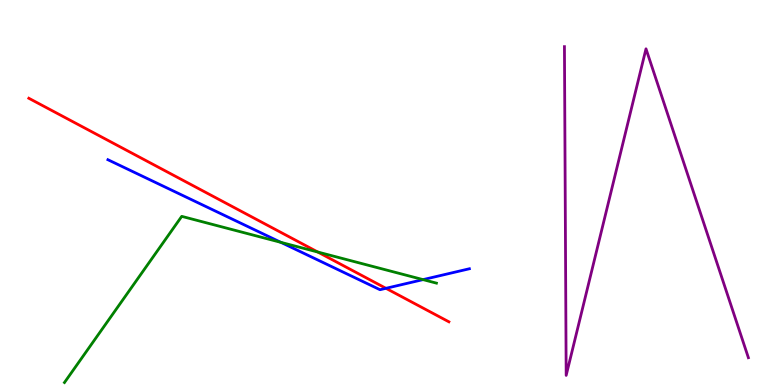[{'lines': ['blue', 'red'], 'intersections': [{'x': 4.98, 'y': 2.51}]}, {'lines': ['green', 'red'], 'intersections': [{'x': 4.1, 'y': 3.45}]}, {'lines': ['purple', 'red'], 'intersections': []}, {'lines': ['blue', 'green'], 'intersections': [{'x': 3.62, 'y': 3.71}, {'x': 5.46, 'y': 2.74}]}, {'lines': ['blue', 'purple'], 'intersections': []}, {'lines': ['green', 'purple'], 'intersections': []}]